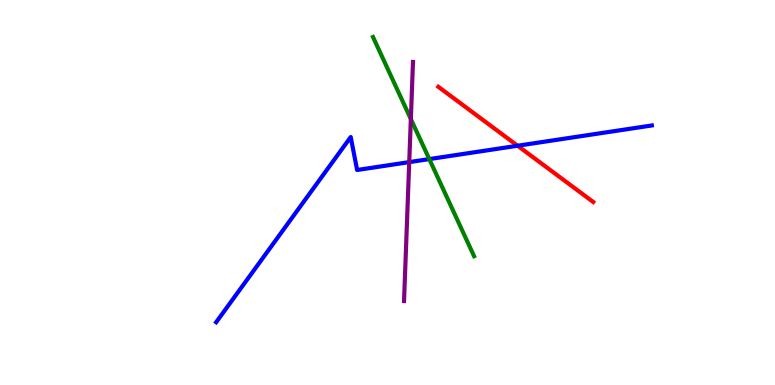[{'lines': ['blue', 'red'], 'intersections': [{'x': 6.68, 'y': 6.21}]}, {'lines': ['green', 'red'], 'intersections': []}, {'lines': ['purple', 'red'], 'intersections': []}, {'lines': ['blue', 'green'], 'intersections': [{'x': 5.54, 'y': 5.87}]}, {'lines': ['blue', 'purple'], 'intersections': [{'x': 5.28, 'y': 5.79}]}, {'lines': ['green', 'purple'], 'intersections': [{'x': 5.3, 'y': 6.91}]}]